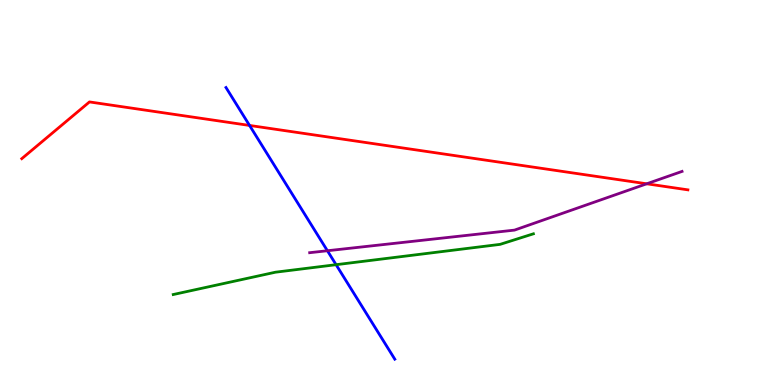[{'lines': ['blue', 'red'], 'intersections': [{'x': 3.22, 'y': 6.74}]}, {'lines': ['green', 'red'], 'intersections': []}, {'lines': ['purple', 'red'], 'intersections': [{'x': 8.34, 'y': 5.23}]}, {'lines': ['blue', 'green'], 'intersections': [{'x': 4.34, 'y': 3.12}]}, {'lines': ['blue', 'purple'], 'intersections': [{'x': 4.22, 'y': 3.49}]}, {'lines': ['green', 'purple'], 'intersections': []}]